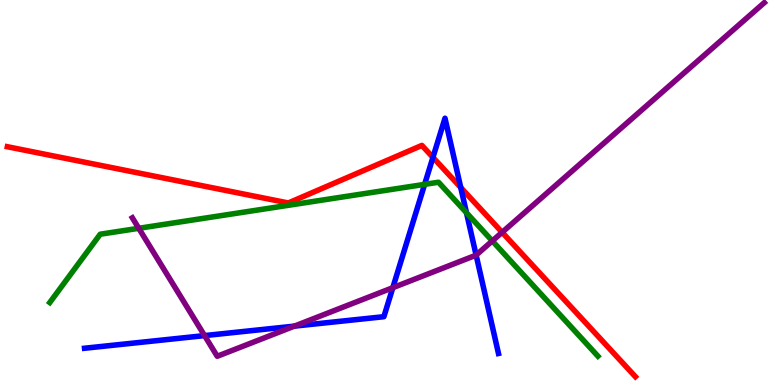[{'lines': ['blue', 'red'], 'intersections': [{'x': 5.59, 'y': 5.91}, {'x': 5.95, 'y': 5.13}]}, {'lines': ['green', 'red'], 'intersections': []}, {'lines': ['purple', 'red'], 'intersections': [{'x': 6.48, 'y': 3.97}]}, {'lines': ['blue', 'green'], 'intersections': [{'x': 5.48, 'y': 5.21}, {'x': 6.02, 'y': 4.47}]}, {'lines': ['blue', 'purple'], 'intersections': [{'x': 2.64, 'y': 1.28}, {'x': 3.8, 'y': 1.53}, {'x': 5.07, 'y': 2.53}, {'x': 6.14, 'y': 3.37}]}, {'lines': ['green', 'purple'], 'intersections': [{'x': 1.79, 'y': 4.07}, {'x': 6.35, 'y': 3.74}]}]